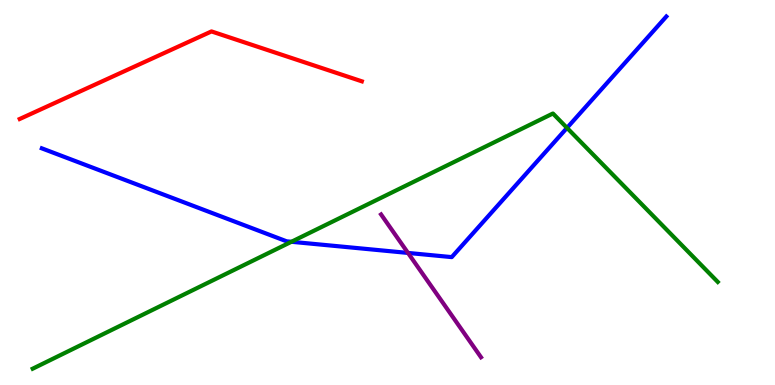[{'lines': ['blue', 'red'], 'intersections': []}, {'lines': ['green', 'red'], 'intersections': []}, {'lines': ['purple', 'red'], 'intersections': []}, {'lines': ['blue', 'green'], 'intersections': [{'x': 3.76, 'y': 3.72}, {'x': 7.32, 'y': 6.68}]}, {'lines': ['blue', 'purple'], 'intersections': [{'x': 5.26, 'y': 3.43}]}, {'lines': ['green', 'purple'], 'intersections': []}]